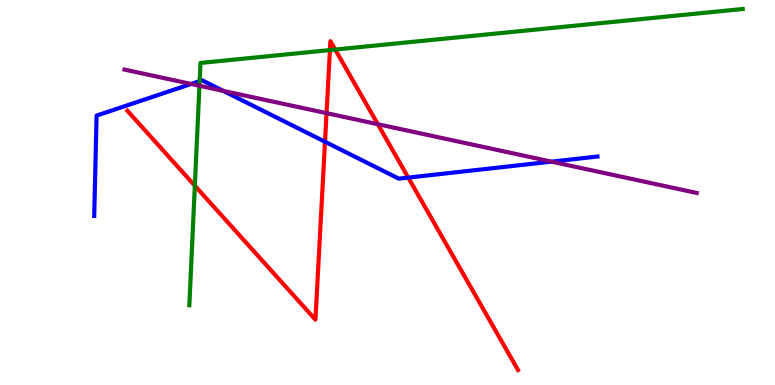[{'lines': ['blue', 'red'], 'intersections': [{'x': 4.19, 'y': 6.32}, {'x': 5.27, 'y': 5.39}]}, {'lines': ['green', 'red'], 'intersections': [{'x': 2.51, 'y': 5.18}, {'x': 4.26, 'y': 8.7}, {'x': 4.33, 'y': 8.71}]}, {'lines': ['purple', 'red'], 'intersections': [{'x': 4.21, 'y': 7.06}, {'x': 4.87, 'y': 6.77}]}, {'lines': ['blue', 'green'], 'intersections': [{'x': 2.58, 'y': 7.89}]}, {'lines': ['blue', 'purple'], 'intersections': [{'x': 2.47, 'y': 7.82}, {'x': 2.88, 'y': 7.64}, {'x': 7.12, 'y': 5.8}]}, {'lines': ['green', 'purple'], 'intersections': [{'x': 2.57, 'y': 7.77}]}]